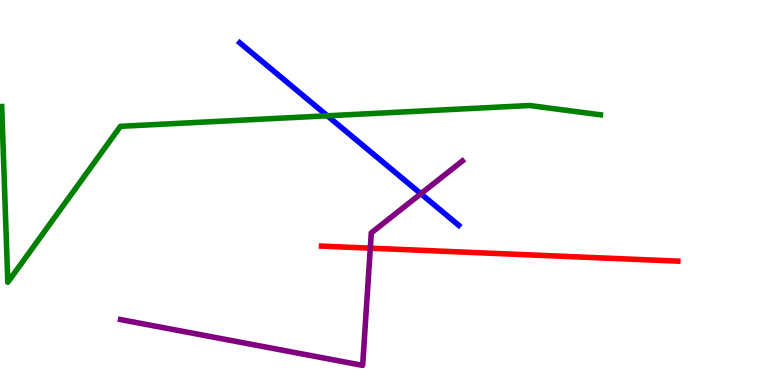[{'lines': ['blue', 'red'], 'intersections': []}, {'lines': ['green', 'red'], 'intersections': []}, {'lines': ['purple', 'red'], 'intersections': [{'x': 4.78, 'y': 3.55}]}, {'lines': ['blue', 'green'], 'intersections': [{'x': 4.22, 'y': 6.99}]}, {'lines': ['blue', 'purple'], 'intersections': [{'x': 5.43, 'y': 4.97}]}, {'lines': ['green', 'purple'], 'intersections': []}]